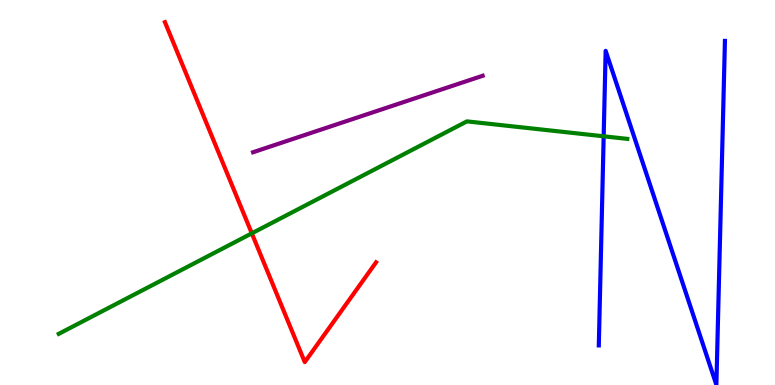[{'lines': ['blue', 'red'], 'intersections': []}, {'lines': ['green', 'red'], 'intersections': [{'x': 3.25, 'y': 3.94}]}, {'lines': ['purple', 'red'], 'intersections': []}, {'lines': ['blue', 'green'], 'intersections': [{'x': 7.79, 'y': 6.46}]}, {'lines': ['blue', 'purple'], 'intersections': []}, {'lines': ['green', 'purple'], 'intersections': []}]